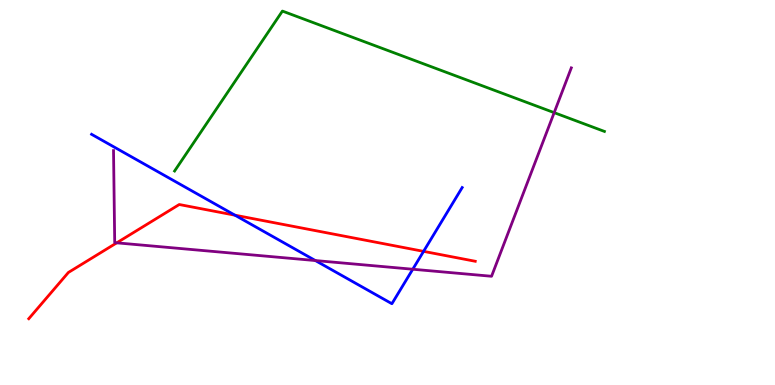[{'lines': ['blue', 'red'], 'intersections': [{'x': 3.03, 'y': 4.41}, {'x': 5.47, 'y': 3.47}]}, {'lines': ['green', 'red'], 'intersections': []}, {'lines': ['purple', 'red'], 'intersections': [{'x': 1.51, 'y': 3.69}]}, {'lines': ['blue', 'green'], 'intersections': []}, {'lines': ['blue', 'purple'], 'intersections': [{'x': 4.07, 'y': 3.23}, {'x': 5.33, 'y': 3.01}]}, {'lines': ['green', 'purple'], 'intersections': [{'x': 7.15, 'y': 7.07}]}]